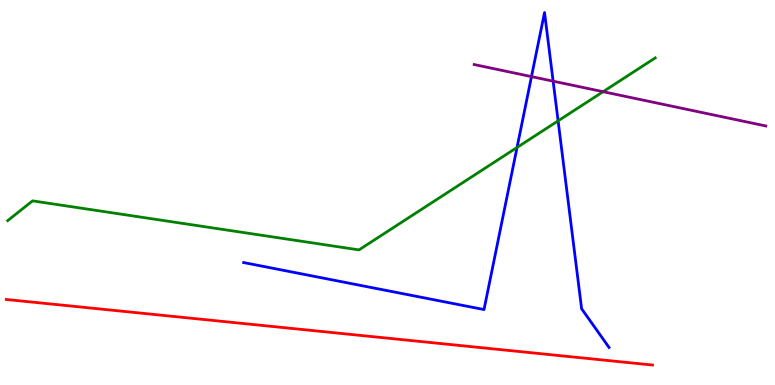[{'lines': ['blue', 'red'], 'intersections': []}, {'lines': ['green', 'red'], 'intersections': []}, {'lines': ['purple', 'red'], 'intersections': []}, {'lines': ['blue', 'green'], 'intersections': [{'x': 6.67, 'y': 6.17}, {'x': 7.2, 'y': 6.86}]}, {'lines': ['blue', 'purple'], 'intersections': [{'x': 6.86, 'y': 8.01}, {'x': 7.14, 'y': 7.89}]}, {'lines': ['green', 'purple'], 'intersections': [{'x': 7.78, 'y': 7.62}]}]